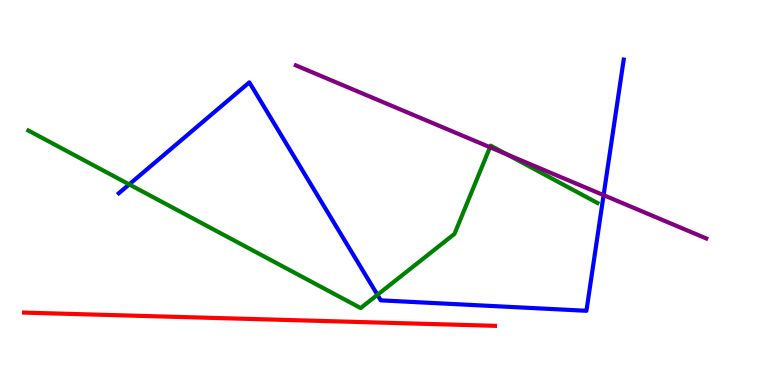[{'lines': ['blue', 'red'], 'intersections': []}, {'lines': ['green', 'red'], 'intersections': []}, {'lines': ['purple', 'red'], 'intersections': []}, {'lines': ['blue', 'green'], 'intersections': [{'x': 1.67, 'y': 5.21}, {'x': 4.87, 'y': 2.34}]}, {'lines': ['blue', 'purple'], 'intersections': [{'x': 7.79, 'y': 4.93}]}, {'lines': ['green', 'purple'], 'intersections': [{'x': 6.32, 'y': 6.18}, {'x': 6.54, 'y': 5.99}]}]